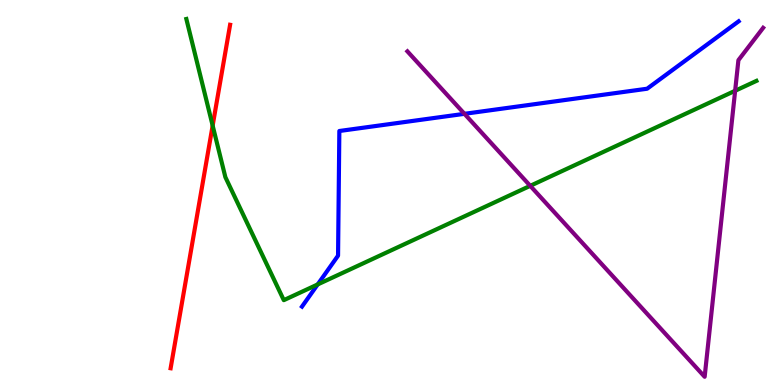[{'lines': ['blue', 'red'], 'intersections': []}, {'lines': ['green', 'red'], 'intersections': [{'x': 2.74, 'y': 6.74}]}, {'lines': ['purple', 'red'], 'intersections': []}, {'lines': ['blue', 'green'], 'intersections': [{'x': 4.1, 'y': 2.61}]}, {'lines': ['blue', 'purple'], 'intersections': [{'x': 5.99, 'y': 7.04}]}, {'lines': ['green', 'purple'], 'intersections': [{'x': 6.84, 'y': 5.17}, {'x': 9.49, 'y': 7.64}]}]